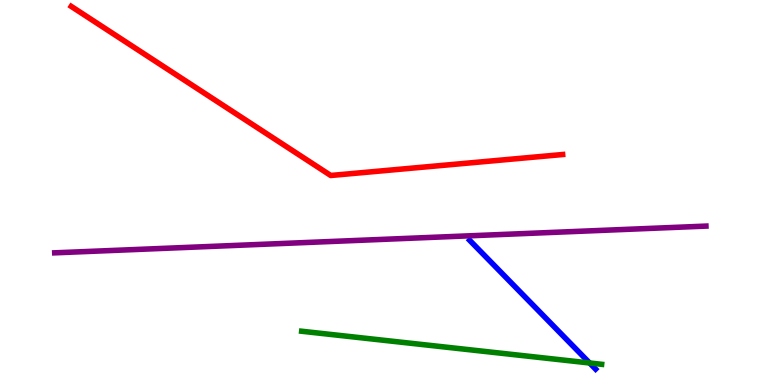[{'lines': ['blue', 'red'], 'intersections': []}, {'lines': ['green', 'red'], 'intersections': []}, {'lines': ['purple', 'red'], 'intersections': []}, {'lines': ['blue', 'green'], 'intersections': [{'x': 7.61, 'y': 0.572}]}, {'lines': ['blue', 'purple'], 'intersections': []}, {'lines': ['green', 'purple'], 'intersections': []}]